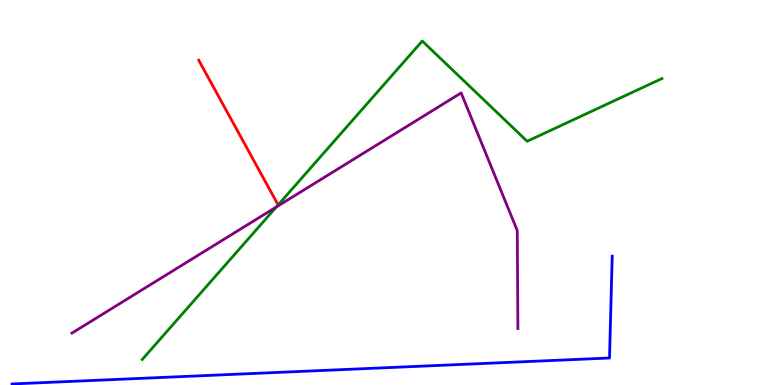[{'lines': ['blue', 'red'], 'intersections': []}, {'lines': ['green', 'red'], 'intersections': []}, {'lines': ['purple', 'red'], 'intersections': []}, {'lines': ['blue', 'green'], 'intersections': []}, {'lines': ['blue', 'purple'], 'intersections': []}, {'lines': ['green', 'purple'], 'intersections': [{'x': 3.57, 'y': 4.62}]}]